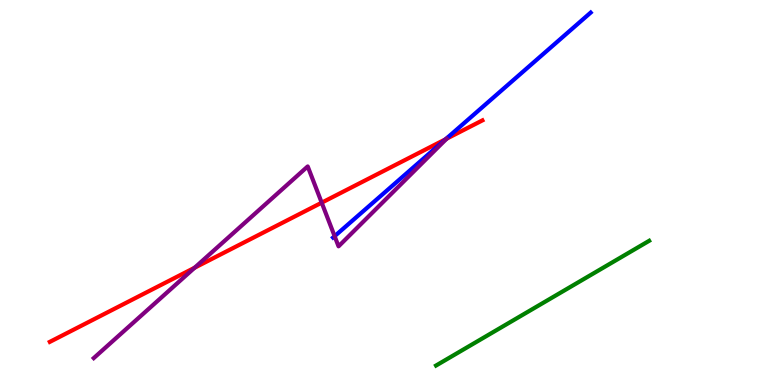[{'lines': ['blue', 'red'], 'intersections': [{'x': 5.75, 'y': 6.38}]}, {'lines': ['green', 'red'], 'intersections': []}, {'lines': ['purple', 'red'], 'intersections': [{'x': 2.51, 'y': 3.05}, {'x': 4.15, 'y': 4.74}, {'x': 5.76, 'y': 6.4}]}, {'lines': ['blue', 'green'], 'intersections': []}, {'lines': ['blue', 'purple'], 'intersections': [{'x': 4.32, 'y': 3.87}]}, {'lines': ['green', 'purple'], 'intersections': []}]